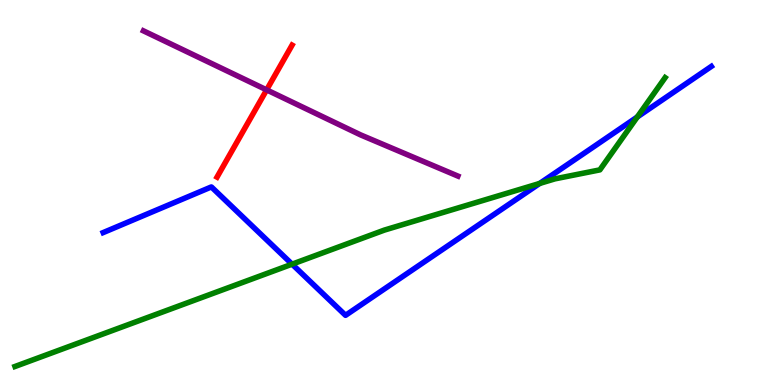[{'lines': ['blue', 'red'], 'intersections': []}, {'lines': ['green', 'red'], 'intersections': []}, {'lines': ['purple', 'red'], 'intersections': [{'x': 3.44, 'y': 7.67}]}, {'lines': ['blue', 'green'], 'intersections': [{'x': 3.77, 'y': 3.14}, {'x': 6.96, 'y': 5.24}, {'x': 8.22, 'y': 6.96}]}, {'lines': ['blue', 'purple'], 'intersections': []}, {'lines': ['green', 'purple'], 'intersections': []}]